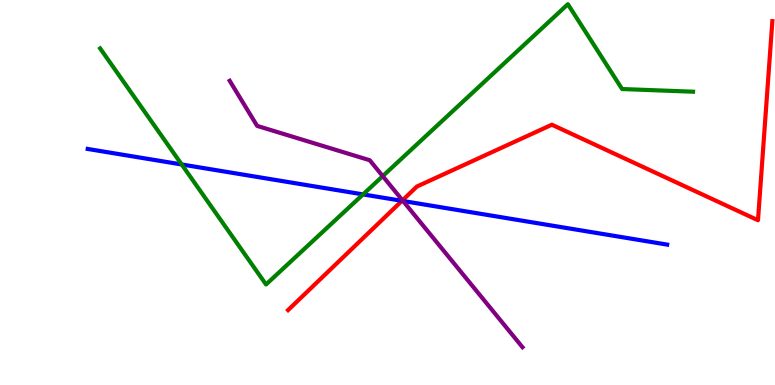[{'lines': ['blue', 'red'], 'intersections': [{'x': 5.19, 'y': 4.78}]}, {'lines': ['green', 'red'], 'intersections': []}, {'lines': ['purple', 'red'], 'intersections': [{'x': 5.19, 'y': 4.8}]}, {'lines': ['blue', 'green'], 'intersections': [{'x': 2.34, 'y': 5.73}, {'x': 4.68, 'y': 4.95}]}, {'lines': ['blue', 'purple'], 'intersections': [{'x': 5.2, 'y': 4.78}]}, {'lines': ['green', 'purple'], 'intersections': [{'x': 4.94, 'y': 5.43}]}]